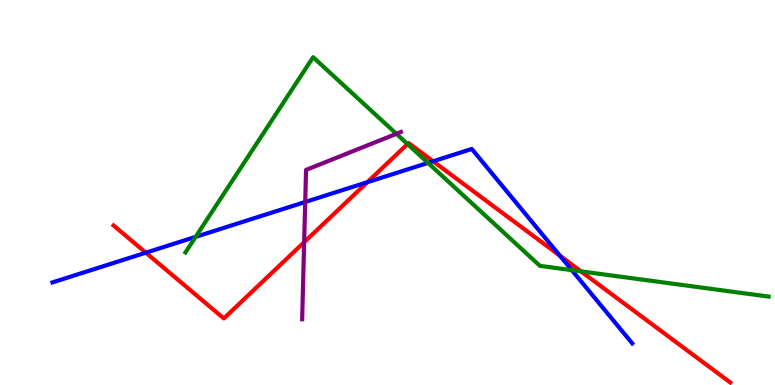[{'lines': ['blue', 'red'], 'intersections': [{'x': 1.88, 'y': 3.44}, {'x': 4.74, 'y': 5.27}, {'x': 5.59, 'y': 5.81}, {'x': 7.22, 'y': 3.36}]}, {'lines': ['green', 'red'], 'intersections': [{'x': 5.26, 'y': 6.26}, {'x': 7.5, 'y': 2.95}]}, {'lines': ['purple', 'red'], 'intersections': [{'x': 3.92, 'y': 3.71}]}, {'lines': ['blue', 'green'], 'intersections': [{'x': 2.52, 'y': 3.85}, {'x': 5.52, 'y': 5.77}, {'x': 7.38, 'y': 2.98}]}, {'lines': ['blue', 'purple'], 'intersections': [{'x': 3.94, 'y': 4.75}]}, {'lines': ['green', 'purple'], 'intersections': [{'x': 5.11, 'y': 6.52}]}]